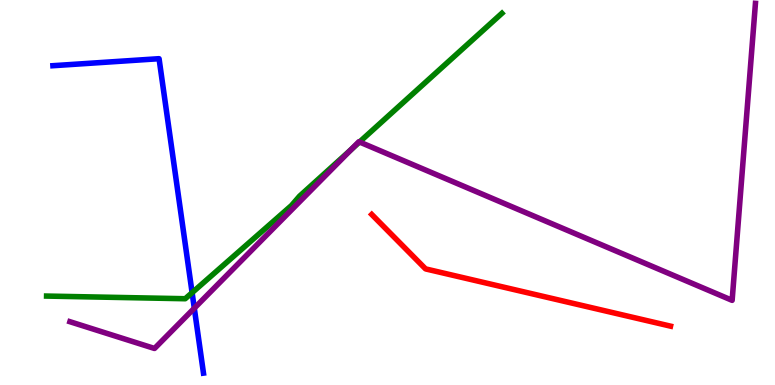[{'lines': ['blue', 'red'], 'intersections': []}, {'lines': ['green', 'red'], 'intersections': []}, {'lines': ['purple', 'red'], 'intersections': []}, {'lines': ['blue', 'green'], 'intersections': [{'x': 2.48, 'y': 2.4}]}, {'lines': ['blue', 'purple'], 'intersections': [{'x': 2.51, 'y': 1.99}]}, {'lines': ['green', 'purple'], 'intersections': [{'x': 4.53, 'y': 6.12}, {'x': 4.64, 'y': 6.31}]}]